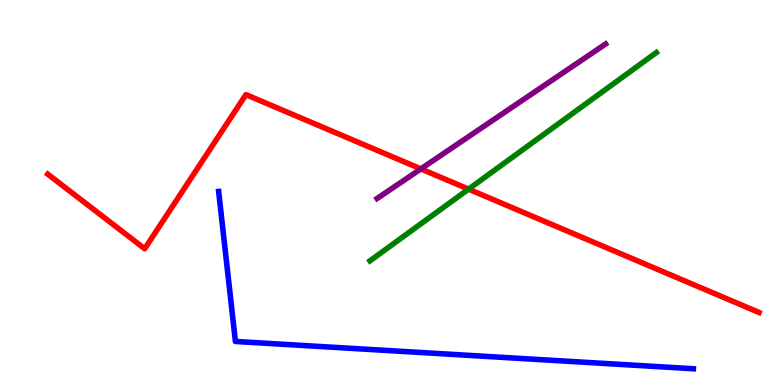[{'lines': ['blue', 'red'], 'intersections': []}, {'lines': ['green', 'red'], 'intersections': [{'x': 6.05, 'y': 5.09}]}, {'lines': ['purple', 'red'], 'intersections': [{'x': 5.43, 'y': 5.61}]}, {'lines': ['blue', 'green'], 'intersections': []}, {'lines': ['blue', 'purple'], 'intersections': []}, {'lines': ['green', 'purple'], 'intersections': []}]